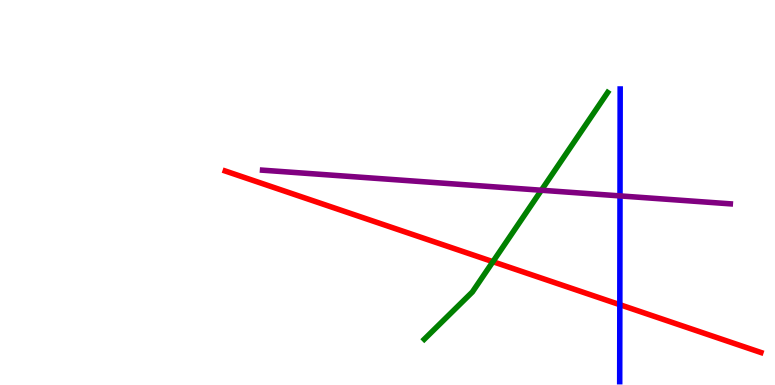[{'lines': ['blue', 'red'], 'intersections': [{'x': 8.0, 'y': 2.09}]}, {'lines': ['green', 'red'], 'intersections': [{'x': 6.36, 'y': 3.2}]}, {'lines': ['purple', 'red'], 'intersections': []}, {'lines': ['blue', 'green'], 'intersections': []}, {'lines': ['blue', 'purple'], 'intersections': [{'x': 8.0, 'y': 4.91}]}, {'lines': ['green', 'purple'], 'intersections': [{'x': 6.99, 'y': 5.06}]}]